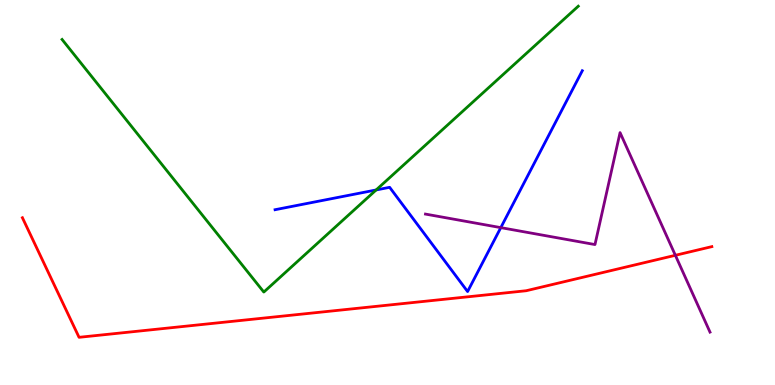[{'lines': ['blue', 'red'], 'intersections': []}, {'lines': ['green', 'red'], 'intersections': []}, {'lines': ['purple', 'red'], 'intersections': [{'x': 8.71, 'y': 3.37}]}, {'lines': ['blue', 'green'], 'intersections': [{'x': 4.85, 'y': 5.07}]}, {'lines': ['blue', 'purple'], 'intersections': [{'x': 6.46, 'y': 4.09}]}, {'lines': ['green', 'purple'], 'intersections': []}]